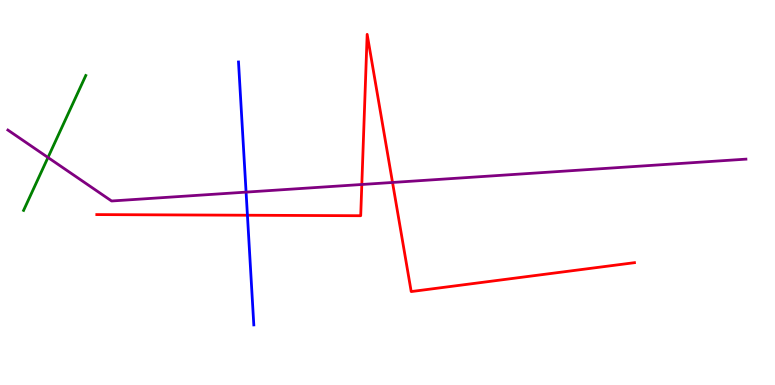[{'lines': ['blue', 'red'], 'intersections': [{'x': 3.19, 'y': 4.41}]}, {'lines': ['green', 'red'], 'intersections': []}, {'lines': ['purple', 'red'], 'intersections': [{'x': 4.67, 'y': 5.21}, {'x': 5.06, 'y': 5.26}]}, {'lines': ['blue', 'green'], 'intersections': []}, {'lines': ['blue', 'purple'], 'intersections': [{'x': 3.18, 'y': 5.01}]}, {'lines': ['green', 'purple'], 'intersections': [{'x': 0.619, 'y': 5.91}]}]